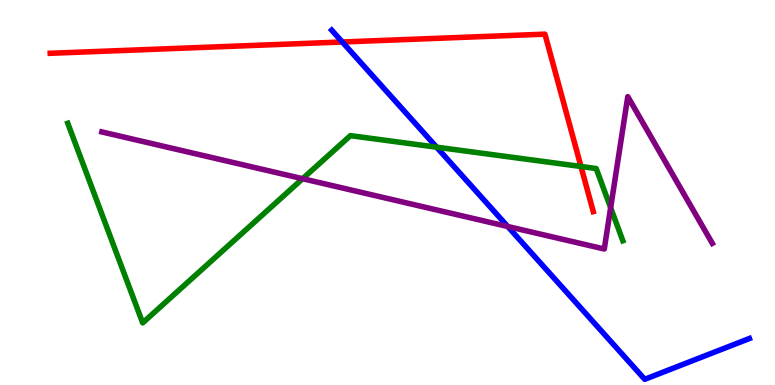[{'lines': ['blue', 'red'], 'intersections': [{'x': 4.42, 'y': 8.91}]}, {'lines': ['green', 'red'], 'intersections': [{'x': 7.5, 'y': 5.68}]}, {'lines': ['purple', 'red'], 'intersections': []}, {'lines': ['blue', 'green'], 'intersections': [{'x': 5.63, 'y': 6.18}]}, {'lines': ['blue', 'purple'], 'intersections': [{'x': 6.55, 'y': 4.12}]}, {'lines': ['green', 'purple'], 'intersections': [{'x': 3.9, 'y': 5.36}, {'x': 7.88, 'y': 4.6}]}]